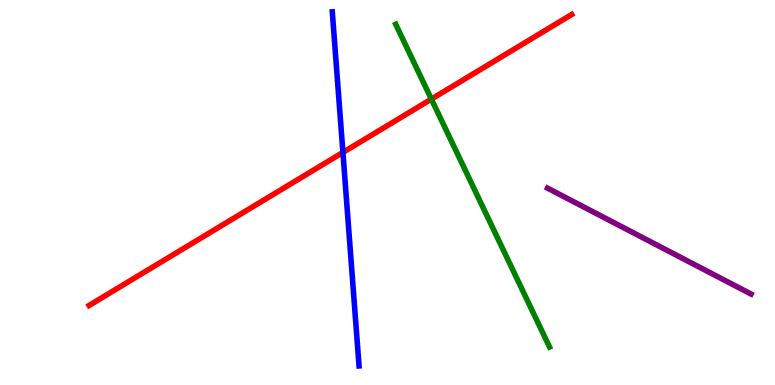[{'lines': ['blue', 'red'], 'intersections': [{'x': 4.42, 'y': 6.04}]}, {'lines': ['green', 'red'], 'intersections': [{'x': 5.57, 'y': 7.43}]}, {'lines': ['purple', 'red'], 'intersections': []}, {'lines': ['blue', 'green'], 'intersections': []}, {'lines': ['blue', 'purple'], 'intersections': []}, {'lines': ['green', 'purple'], 'intersections': []}]